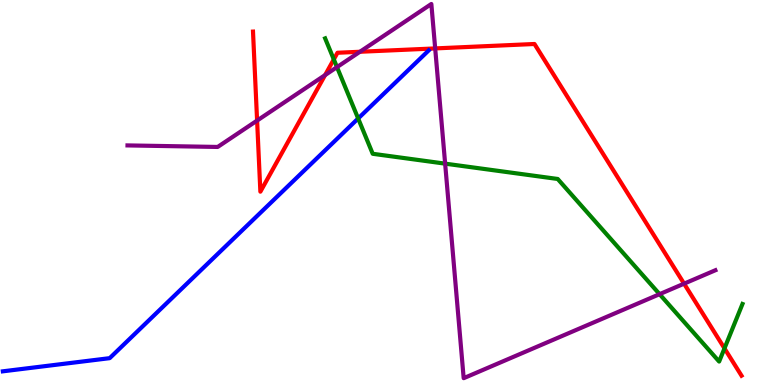[{'lines': ['blue', 'red'], 'intersections': []}, {'lines': ['green', 'red'], 'intersections': [{'x': 4.31, 'y': 8.46}, {'x': 9.35, 'y': 0.951}]}, {'lines': ['purple', 'red'], 'intersections': [{'x': 3.32, 'y': 6.87}, {'x': 4.19, 'y': 8.05}, {'x': 4.64, 'y': 8.66}, {'x': 5.62, 'y': 8.74}, {'x': 8.83, 'y': 2.63}]}, {'lines': ['blue', 'green'], 'intersections': [{'x': 4.62, 'y': 6.92}]}, {'lines': ['blue', 'purple'], 'intersections': []}, {'lines': ['green', 'purple'], 'intersections': [{'x': 4.35, 'y': 8.26}, {'x': 5.74, 'y': 5.75}, {'x': 8.51, 'y': 2.36}]}]